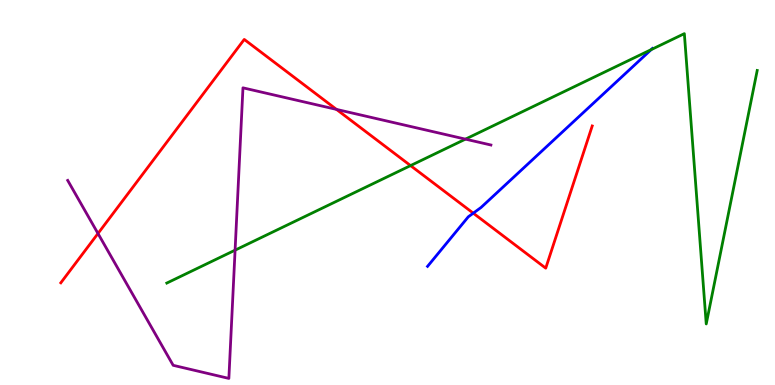[{'lines': ['blue', 'red'], 'intersections': [{'x': 6.11, 'y': 4.46}]}, {'lines': ['green', 'red'], 'intersections': [{'x': 5.3, 'y': 5.7}]}, {'lines': ['purple', 'red'], 'intersections': [{'x': 1.26, 'y': 3.94}, {'x': 4.34, 'y': 7.16}]}, {'lines': ['blue', 'green'], 'intersections': [{'x': 8.4, 'y': 8.71}]}, {'lines': ['blue', 'purple'], 'intersections': []}, {'lines': ['green', 'purple'], 'intersections': [{'x': 3.03, 'y': 3.5}, {'x': 6.01, 'y': 6.39}]}]